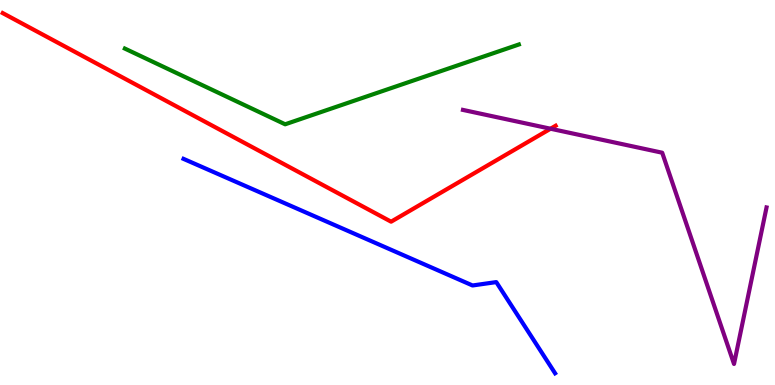[{'lines': ['blue', 'red'], 'intersections': []}, {'lines': ['green', 'red'], 'intersections': []}, {'lines': ['purple', 'red'], 'intersections': [{'x': 7.1, 'y': 6.66}]}, {'lines': ['blue', 'green'], 'intersections': []}, {'lines': ['blue', 'purple'], 'intersections': []}, {'lines': ['green', 'purple'], 'intersections': []}]